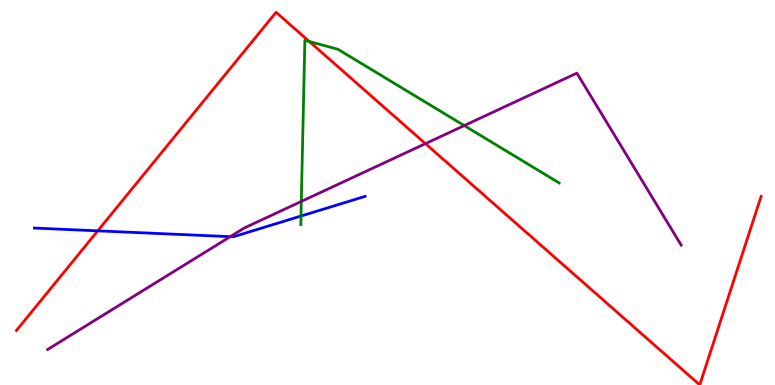[{'lines': ['blue', 'red'], 'intersections': [{'x': 1.26, 'y': 4.0}]}, {'lines': ['green', 'red'], 'intersections': [{'x': 3.99, 'y': 8.92}]}, {'lines': ['purple', 'red'], 'intersections': [{'x': 5.49, 'y': 6.27}]}, {'lines': ['blue', 'green'], 'intersections': [{'x': 3.88, 'y': 4.39}]}, {'lines': ['blue', 'purple'], 'intersections': [{'x': 2.97, 'y': 3.85}]}, {'lines': ['green', 'purple'], 'intersections': [{'x': 3.89, 'y': 4.77}, {'x': 5.99, 'y': 6.74}]}]